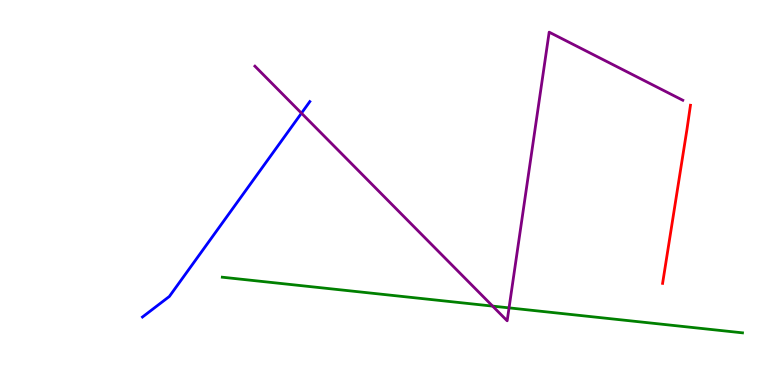[{'lines': ['blue', 'red'], 'intersections': []}, {'lines': ['green', 'red'], 'intersections': []}, {'lines': ['purple', 'red'], 'intersections': []}, {'lines': ['blue', 'green'], 'intersections': []}, {'lines': ['blue', 'purple'], 'intersections': [{'x': 3.89, 'y': 7.06}]}, {'lines': ['green', 'purple'], 'intersections': [{'x': 6.36, 'y': 2.05}, {'x': 6.57, 'y': 2.0}]}]